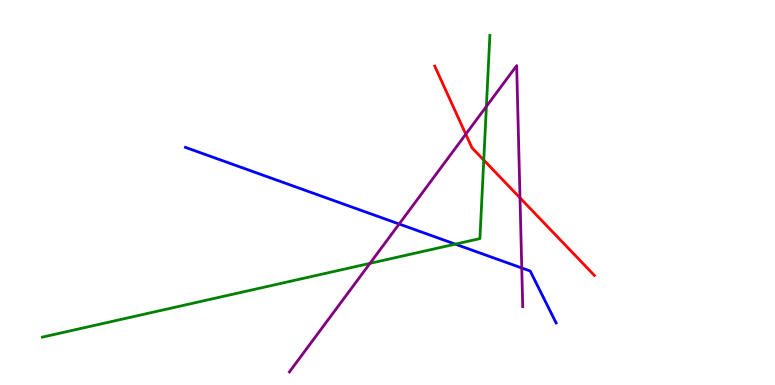[{'lines': ['blue', 'red'], 'intersections': []}, {'lines': ['green', 'red'], 'intersections': [{'x': 6.24, 'y': 5.84}]}, {'lines': ['purple', 'red'], 'intersections': [{'x': 6.01, 'y': 6.51}, {'x': 6.71, 'y': 4.86}]}, {'lines': ['blue', 'green'], 'intersections': [{'x': 5.87, 'y': 3.66}]}, {'lines': ['blue', 'purple'], 'intersections': [{'x': 5.15, 'y': 4.18}, {'x': 6.73, 'y': 3.04}]}, {'lines': ['green', 'purple'], 'intersections': [{'x': 4.77, 'y': 3.16}, {'x': 6.28, 'y': 7.24}]}]